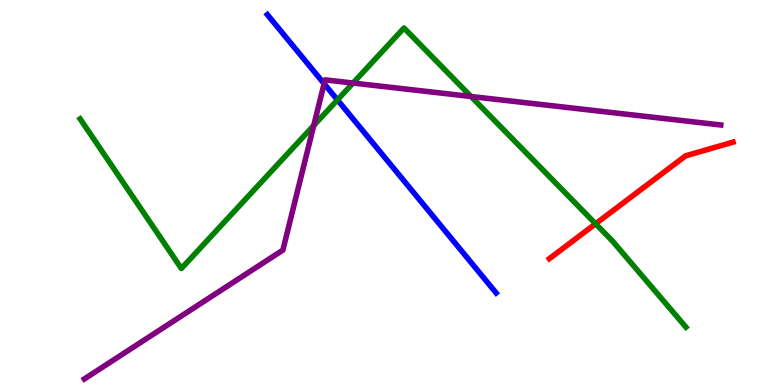[{'lines': ['blue', 'red'], 'intersections': []}, {'lines': ['green', 'red'], 'intersections': [{'x': 7.69, 'y': 4.19}]}, {'lines': ['purple', 'red'], 'intersections': []}, {'lines': ['blue', 'green'], 'intersections': [{'x': 4.35, 'y': 7.41}]}, {'lines': ['blue', 'purple'], 'intersections': [{'x': 4.18, 'y': 7.83}]}, {'lines': ['green', 'purple'], 'intersections': [{'x': 4.05, 'y': 6.74}, {'x': 4.56, 'y': 7.84}, {'x': 6.08, 'y': 7.49}]}]